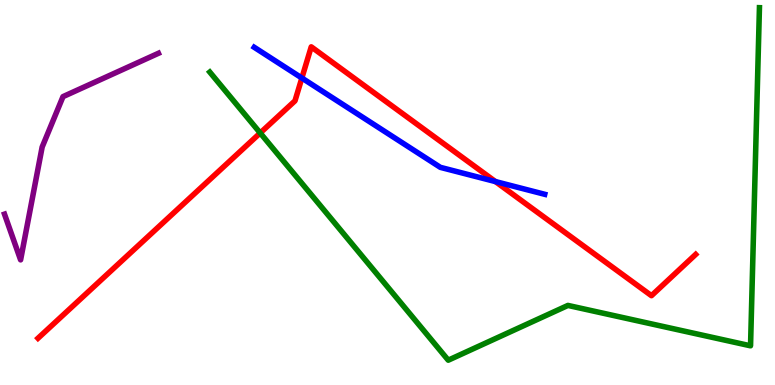[{'lines': ['blue', 'red'], 'intersections': [{'x': 3.89, 'y': 7.97}, {'x': 6.39, 'y': 5.28}]}, {'lines': ['green', 'red'], 'intersections': [{'x': 3.36, 'y': 6.55}]}, {'lines': ['purple', 'red'], 'intersections': []}, {'lines': ['blue', 'green'], 'intersections': []}, {'lines': ['blue', 'purple'], 'intersections': []}, {'lines': ['green', 'purple'], 'intersections': []}]